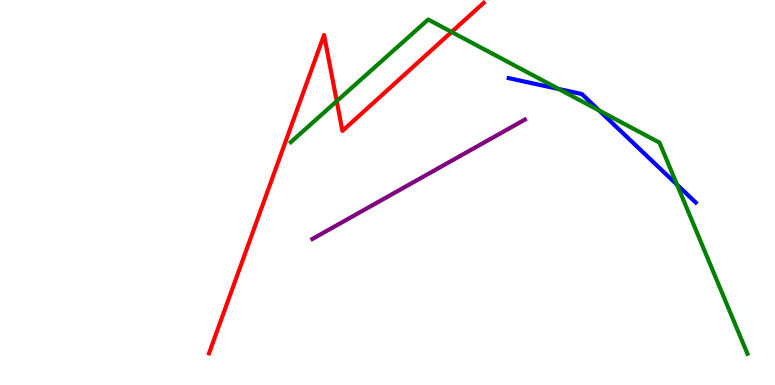[{'lines': ['blue', 'red'], 'intersections': []}, {'lines': ['green', 'red'], 'intersections': [{'x': 4.34, 'y': 7.37}, {'x': 5.83, 'y': 9.17}]}, {'lines': ['purple', 'red'], 'intersections': []}, {'lines': ['blue', 'green'], 'intersections': [{'x': 7.21, 'y': 7.69}, {'x': 7.73, 'y': 7.13}, {'x': 8.74, 'y': 5.2}]}, {'lines': ['blue', 'purple'], 'intersections': []}, {'lines': ['green', 'purple'], 'intersections': []}]